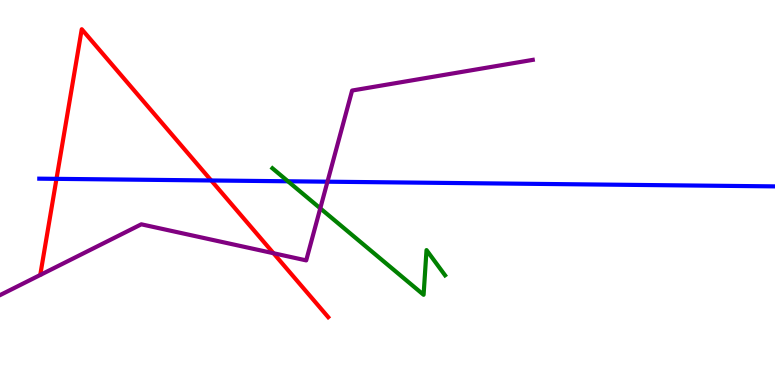[{'lines': ['blue', 'red'], 'intersections': [{'x': 0.729, 'y': 5.35}, {'x': 2.73, 'y': 5.31}]}, {'lines': ['green', 'red'], 'intersections': []}, {'lines': ['purple', 'red'], 'intersections': [{'x': 3.53, 'y': 3.42}]}, {'lines': ['blue', 'green'], 'intersections': [{'x': 3.72, 'y': 5.29}]}, {'lines': ['blue', 'purple'], 'intersections': [{'x': 4.23, 'y': 5.28}]}, {'lines': ['green', 'purple'], 'intersections': [{'x': 4.13, 'y': 4.59}]}]